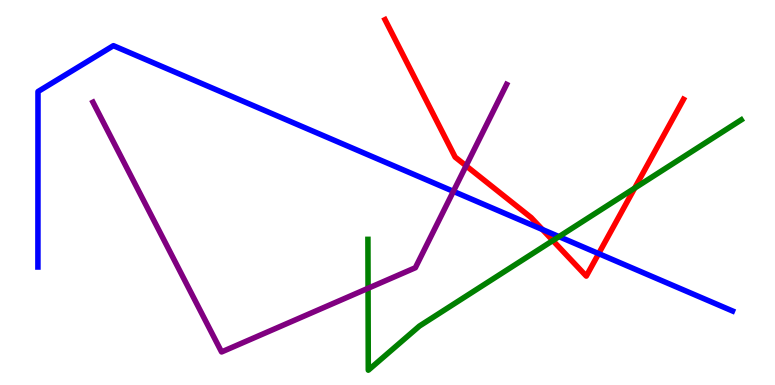[{'lines': ['blue', 'red'], 'intersections': [{'x': 7.0, 'y': 4.04}, {'x': 7.72, 'y': 3.41}]}, {'lines': ['green', 'red'], 'intersections': [{'x': 7.13, 'y': 3.75}, {'x': 8.19, 'y': 5.11}]}, {'lines': ['purple', 'red'], 'intersections': [{'x': 6.01, 'y': 5.69}]}, {'lines': ['blue', 'green'], 'intersections': [{'x': 7.21, 'y': 3.85}]}, {'lines': ['blue', 'purple'], 'intersections': [{'x': 5.85, 'y': 5.03}]}, {'lines': ['green', 'purple'], 'intersections': [{'x': 4.75, 'y': 2.51}]}]